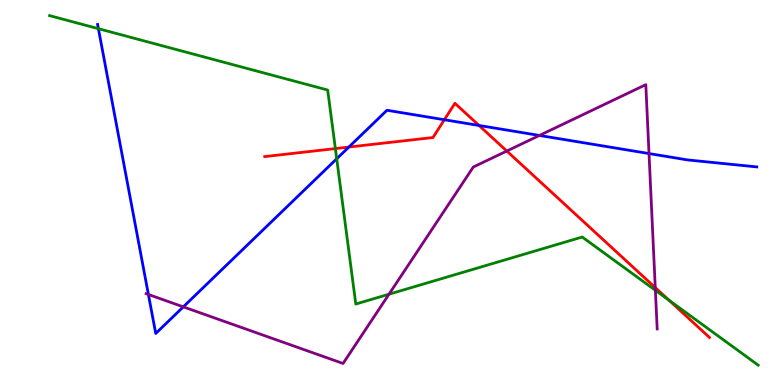[{'lines': ['blue', 'red'], 'intersections': [{'x': 4.5, 'y': 6.18}, {'x': 5.73, 'y': 6.89}, {'x': 6.18, 'y': 6.74}]}, {'lines': ['green', 'red'], 'intersections': [{'x': 4.33, 'y': 6.14}, {'x': 8.63, 'y': 2.2}]}, {'lines': ['purple', 'red'], 'intersections': [{'x': 6.54, 'y': 6.08}, {'x': 8.46, 'y': 2.53}]}, {'lines': ['blue', 'green'], 'intersections': [{'x': 1.27, 'y': 9.25}, {'x': 4.34, 'y': 5.88}]}, {'lines': ['blue', 'purple'], 'intersections': [{'x': 1.91, 'y': 2.35}, {'x': 2.37, 'y': 2.03}, {'x': 6.96, 'y': 6.48}, {'x': 8.37, 'y': 6.01}]}, {'lines': ['green', 'purple'], 'intersections': [{'x': 5.02, 'y': 2.36}, {'x': 8.46, 'y': 2.46}]}]